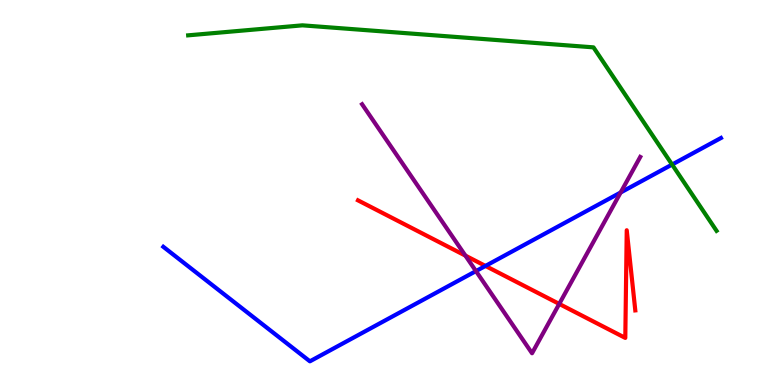[{'lines': ['blue', 'red'], 'intersections': [{'x': 6.26, 'y': 3.09}]}, {'lines': ['green', 'red'], 'intersections': []}, {'lines': ['purple', 'red'], 'intersections': [{'x': 6.01, 'y': 3.36}, {'x': 7.22, 'y': 2.11}]}, {'lines': ['blue', 'green'], 'intersections': [{'x': 8.67, 'y': 5.73}]}, {'lines': ['blue', 'purple'], 'intersections': [{'x': 6.14, 'y': 2.96}, {'x': 8.01, 'y': 5.0}]}, {'lines': ['green', 'purple'], 'intersections': []}]